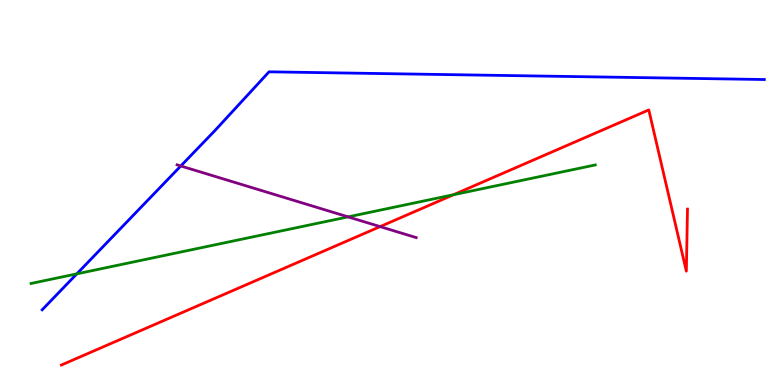[{'lines': ['blue', 'red'], 'intersections': []}, {'lines': ['green', 'red'], 'intersections': [{'x': 5.85, 'y': 4.94}]}, {'lines': ['purple', 'red'], 'intersections': [{'x': 4.9, 'y': 4.11}]}, {'lines': ['blue', 'green'], 'intersections': [{'x': 0.991, 'y': 2.89}]}, {'lines': ['blue', 'purple'], 'intersections': [{'x': 2.33, 'y': 5.69}]}, {'lines': ['green', 'purple'], 'intersections': [{'x': 4.49, 'y': 4.37}]}]